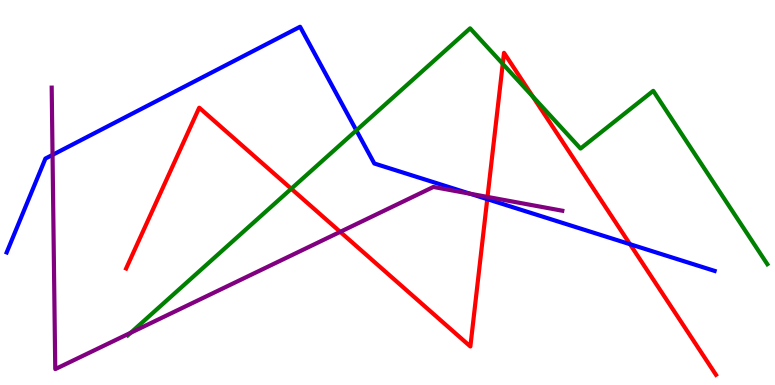[{'lines': ['blue', 'red'], 'intersections': [{'x': 6.29, 'y': 4.83}, {'x': 8.13, 'y': 3.66}]}, {'lines': ['green', 'red'], 'intersections': [{'x': 3.76, 'y': 5.1}, {'x': 6.49, 'y': 8.34}, {'x': 6.88, 'y': 7.49}]}, {'lines': ['purple', 'red'], 'intersections': [{'x': 4.39, 'y': 3.98}, {'x': 6.29, 'y': 4.88}]}, {'lines': ['blue', 'green'], 'intersections': [{'x': 4.6, 'y': 6.61}]}, {'lines': ['blue', 'purple'], 'intersections': [{'x': 0.678, 'y': 5.98}, {'x': 6.06, 'y': 4.97}]}, {'lines': ['green', 'purple'], 'intersections': [{'x': 1.69, 'y': 1.36}]}]